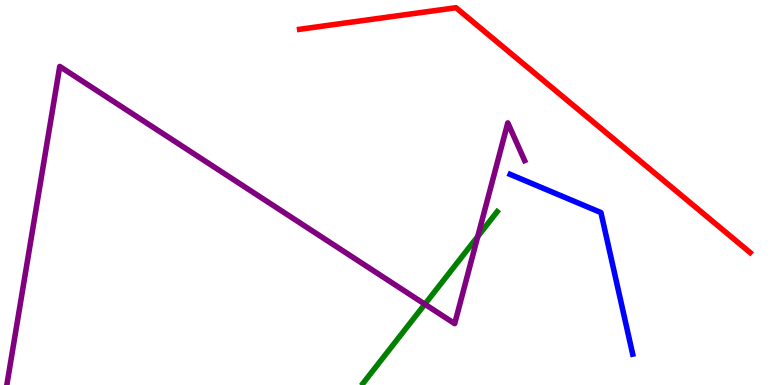[{'lines': ['blue', 'red'], 'intersections': []}, {'lines': ['green', 'red'], 'intersections': []}, {'lines': ['purple', 'red'], 'intersections': []}, {'lines': ['blue', 'green'], 'intersections': []}, {'lines': ['blue', 'purple'], 'intersections': []}, {'lines': ['green', 'purple'], 'intersections': [{'x': 5.48, 'y': 2.1}, {'x': 6.16, 'y': 3.86}]}]